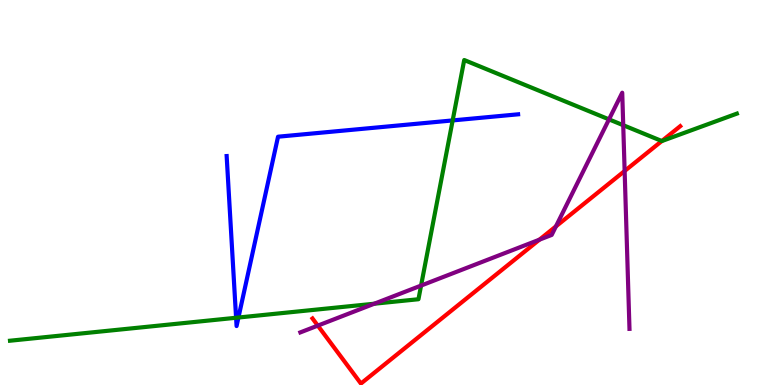[{'lines': ['blue', 'red'], 'intersections': []}, {'lines': ['green', 'red'], 'intersections': [{'x': 8.54, 'y': 6.34}]}, {'lines': ['purple', 'red'], 'intersections': [{'x': 4.1, 'y': 1.54}, {'x': 6.96, 'y': 3.77}, {'x': 7.17, 'y': 4.12}, {'x': 8.06, 'y': 5.56}]}, {'lines': ['blue', 'green'], 'intersections': [{'x': 3.05, 'y': 1.75}, {'x': 3.08, 'y': 1.75}, {'x': 5.84, 'y': 6.87}]}, {'lines': ['blue', 'purple'], 'intersections': []}, {'lines': ['green', 'purple'], 'intersections': [{'x': 4.83, 'y': 2.11}, {'x': 5.43, 'y': 2.58}, {'x': 7.86, 'y': 6.9}, {'x': 8.04, 'y': 6.75}]}]